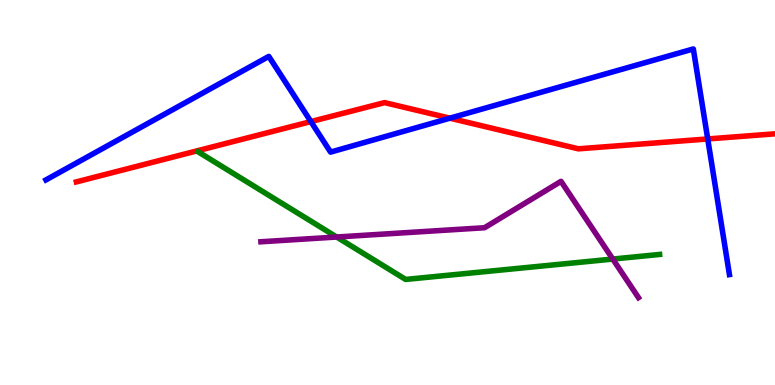[{'lines': ['blue', 'red'], 'intersections': [{'x': 4.01, 'y': 6.84}, {'x': 5.8, 'y': 6.93}, {'x': 9.13, 'y': 6.39}]}, {'lines': ['green', 'red'], 'intersections': []}, {'lines': ['purple', 'red'], 'intersections': []}, {'lines': ['blue', 'green'], 'intersections': []}, {'lines': ['blue', 'purple'], 'intersections': []}, {'lines': ['green', 'purple'], 'intersections': [{'x': 4.34, 'y': 3.84}, {'x': 7.91, 'y': 3.27}]}]